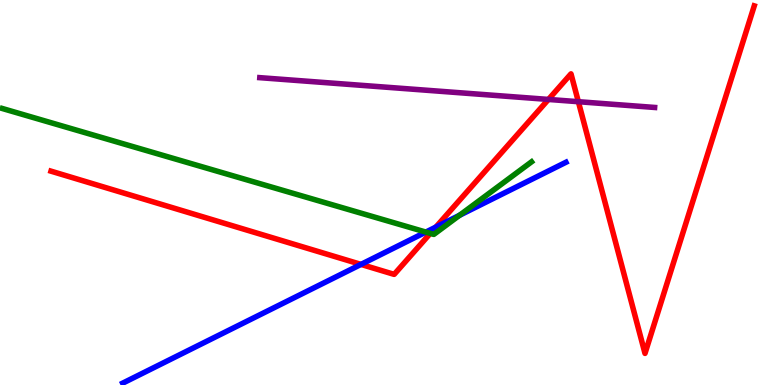[{'lines': ['blue', 'red'], 'intersections': [{'x': 4.66, 'y': 3.13}, {'x': 5.62, 'y': 4.1}]}, {'lines': ['green', 'red'], 'intersections': [{'x': 5.55, 'y': 3.94}]}, {'lines': ['purple', 'red'], 'intersections': [{'x': 7.08, 'y': 7.42}, {'x': 7.46, 'y': 7.36}]}, {'lines': ['blue', 'green'], 'intersections': [{'x': 5.5, 'y': 3.97}, {'x': 5.93, 'y': 4.41}]}, {'lines': ['blue', 'purple'], 'intersections': []}, {'lines': ['green', 'purple'], 'intersections': []}]